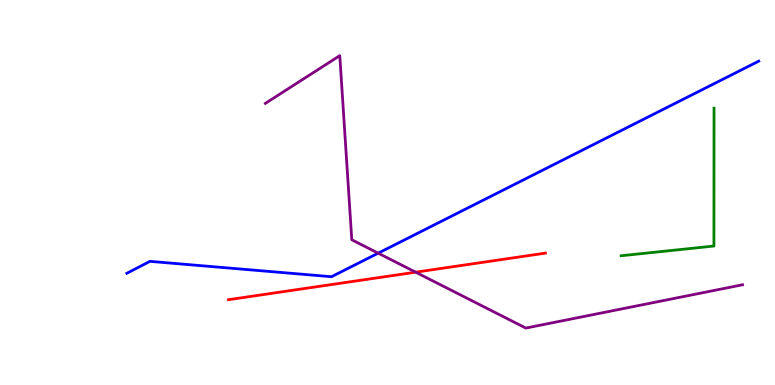[{'lines': ['blue', 'red'], 'intersections': []}, {'lines': ['green', 'red'], 'intersections': []}, {'lines': ['purple', 'red'], 'intersections': [{'x': 5.36, 'y': 2.93}]}, {'lines': ['blue', 'green'], 'intersections': []}, {'lines': ['blue', 'purple'], 'intersections': [{'x': 4.88, 'y': 3.42}]}, {'lines': ['green', 'purple'], 'intersections': []}]